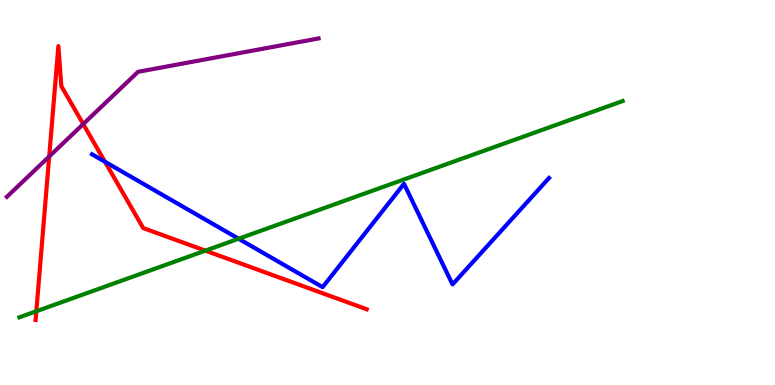[{'lines': ['blue', 'red'], 'intersections': [{'x': 1.35, 'y': 5.8}]}, {'lines': ['green', 'red'], 'intersections': [{'x': 0.469, 'y': 1.92}, {'x': 2.65, 'y': 3.49}]}, {'lines': ['purple', 'red'], 'intersections': [{'x': 0.635, 'y': 5.94}, {'x': 1.07, 'y': 6.78}]}, {'lines': ['blue', 'green'], 'intersections': [{'x': 3.08, 'y': 3.8}]}, {'lines': ['blue', 'purple'], 'intersections': []}, {'lines': ['green', 'purple'], 'intersections': []}]